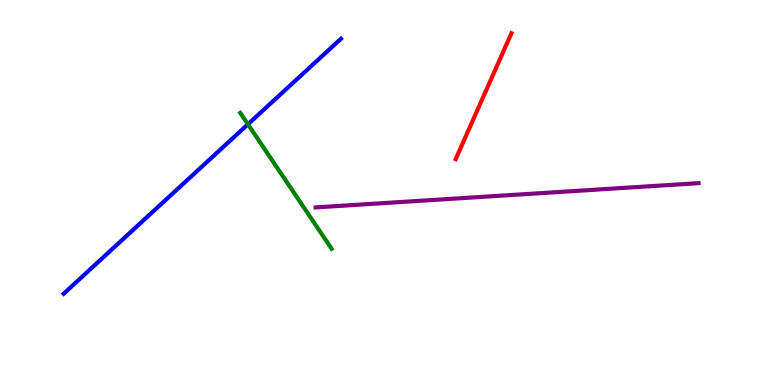[{'lines': ['blue', 'red'], 'intersections': []}, {'lines': ['green', 'red'], 'intersections': []}, {'lines': ['purple', 'red'], 'intersections': []}, {'lines': ['blue', 'green'], 'intersections': [{'x': 3.2, 'y': 6.77}]}, {'lines': ['blue', 'purple'], 'intersections': []}, {'lines': ['green', 'purple'], 'intersections': []}]